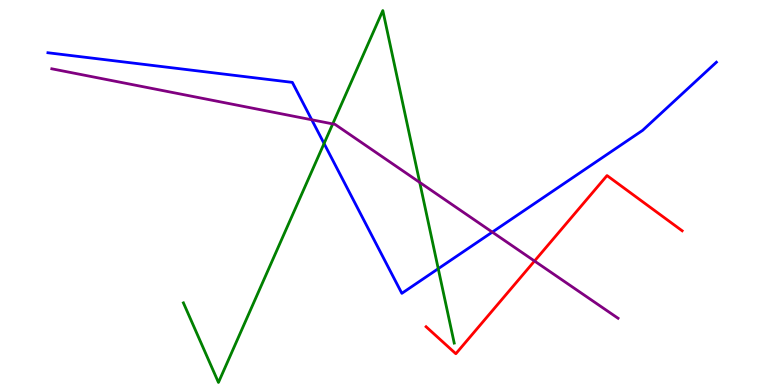[{'lines': ['blue', 'red'], 'intersections': []}, {'lines': ['green', 'red'], 'intersections': []}, {'lines': ['purple', 'red'], 'intersections': [{'x': 6.9, 'y': 3.22}]}, {'lines': ['blue', 'green'], 'intersections': [{'x': 4.18, 'y': 6.27}, {'x': 5.65, 'y': 3.02}]}, {'lines': ['blue', 'purple'], 'intersections': [{'x': 4.02, 'y': 6.89}, {'x': 6.35, 'y': 3.97}]}, {'lines': ['green', 'purple'], 'intersections': [{'x': 4.29, 'y': 6.78}, {'x': 5.42, 'y': 5.26}]}]